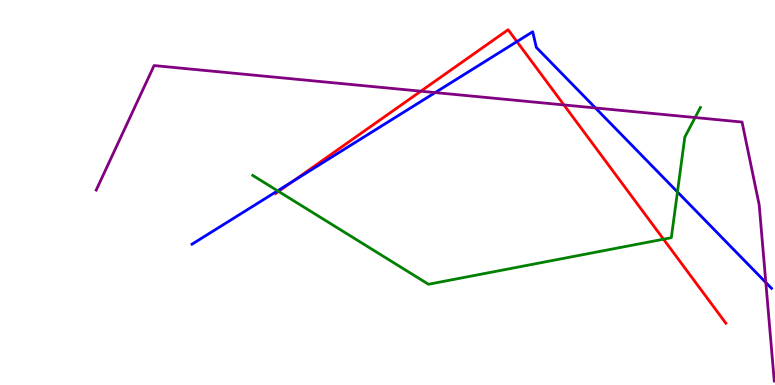[{'lines': ['blue', 'red'], 'intersections': [{'x': 3.78, 'y': 5.29}, {'x': 6.67, 'y': 8.92}]}, {'lines': ['green', 'red'], 'intersections': [{'x': 3.59, 'y': 5.03}, {'x': 8.56, 'y': 3.79}]}, {'lines': ['purple', 'red'], 'intersections': [{'x': 5.43, 'y': 7.63}, {'x': 7.28, 'y': 7.27}]}, {'lines': ['blue', 'green'], 'intersections': [{'x': 3.58, 'y': 5.04}, {'x': 8.74, 'y': 5.01}]}, {'lines': ['blue', 'purple'], 'intersections': [{'x': 5.62, 'y': 7.6}, {'x': 7.68, 'y': 7.2}, {'x': 9.88, 'y': 2.66}]}, {'lines': ['green', 'purple'], 'intersections': [{'x': 8.97, 'y': 6.95}]}]